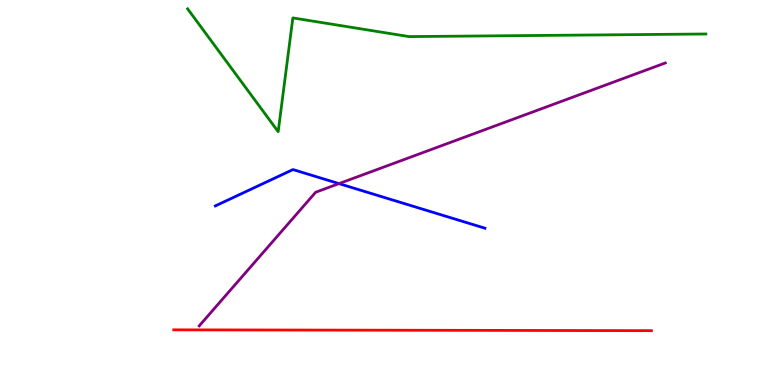[{'lines': ['blue', 'red'], 'intersections': []}, {'lines': ['green', 'red'], 'intersections': []}, {'lines': ['purple', 'red'], 'intersections': []}, {'lines': ['blue', 'green'], 'intersections': []}, {'lines': ['blue', 'purple'], 'intersections': [{'x': 4.37, 'y': 5.23}]}, {'lines': ['green', 'purple'], 'intersections': []}]